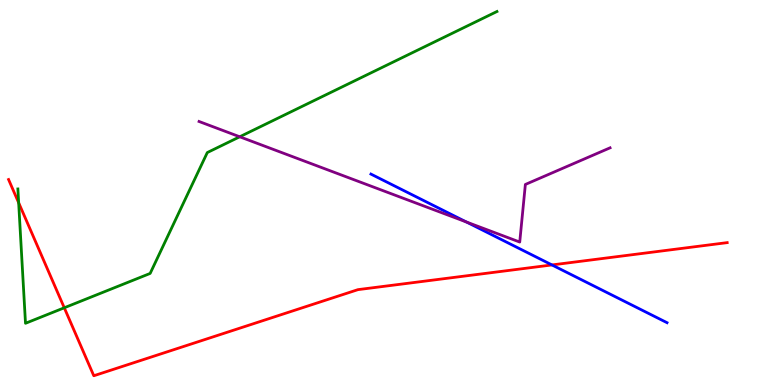[{'lines': ['blue', 'red'], 'intersections': [{'x': 7.12, 'y': 3.12}]}, {'lines': ['green', 'red'], 'intersections': [{'x': 0.241, 'y': 4.73}, {'x': 0.829, 'y': 2.01}]}, {'lines': ['purple', 'red'], 'intersections': []}, {'lines': ['blue', 'green'], 'intersections': []}, {'lines': ['blue', 'purple'], 'intersections': [{'x': 6.02, 'y': 4.23}]}, {'lines': ['green', 'purple'], 'intersections': [{'x': 3.09, 'y': 6.45}]}]